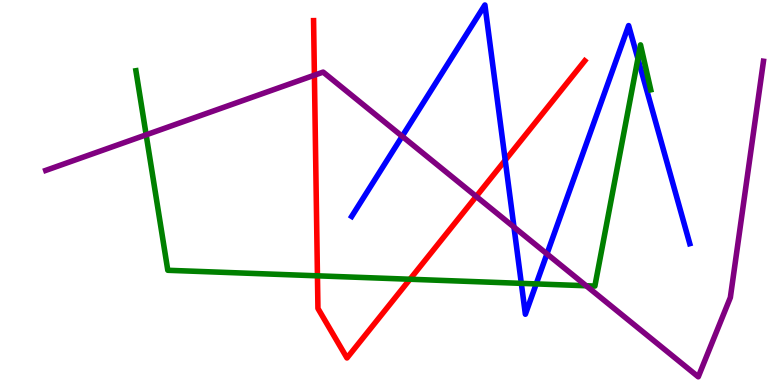[{'lines': ['blue', 'red'], 'intersections': [{'x': 6.52, 'y': 5.84}]}, {'lines': ['green', 'red'], 'intersections': [{'x': 4.1, 'y': 2.84}, {'x': 5.29, 'y': 2.75}]}, {'lines': ['purple', 'red'], 'intersections': [{'x': 4.06, 'y': 8.05}, {'x': 6.14, 'y': 4.9}]}, {'lines': ['blue', 'green'], 'intersections': [{'x': 6.73, 'y': 2.64}, {'x': 6.92, 'y': 2.63}, {'x': 8.23, 'y': 8.48}]}, {'lines': ['blue', 'purple'], 'intersections': [{'x': 5.19, 'y': 6.46}, {'x': 6.63, 'y': 4.1}, {'x': 7.06, 'y': 3.41}]}, {'lines': ['green', 'purple'], 'intersections': [{'x': 1.89, 'y': 6.5}, {'x': 7.56, 'y': 2.58}]}]